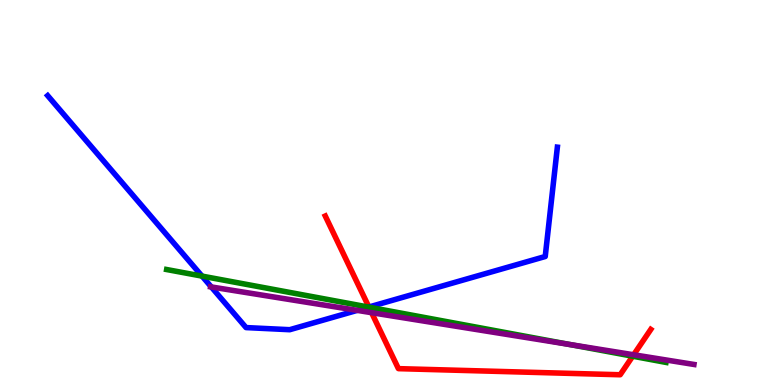[{'lines': ['blue', 'red'], 'intersections': [{'x': 4.76, 'y': 2.03}]}, {'lines': ['green', 'red'], 'intersections': [{'x': 4.76, 'y': 2.02}, {'x': 8.16, 'y': 0.748}]}, {'lines': ['purple', 'red'], 'intersections': [{'x': 4.79, 'y': 1.88}, {'x': 8.18, 'y': 0.785}]}, {'lines': ['blue', 'green'], 'intersections': [{'x': 2.61, 'y': 2.83}, {'x': 4.76, 'y': 2.02}]}, {'lines': ['blue', 'purple'], 'intersections': [{'x': 2.73, 'y': 2.55}, {'x': 4.61, 'y': 1.94}]}, {'lines': ['green', 'purple'], 'intersections': [{'x': 7.35, 'y': 1.05}]}]